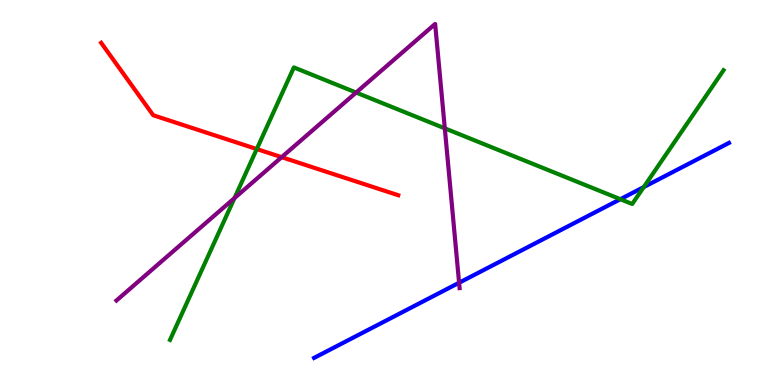[{'lines': ['blue', 'red'], 'intersections': []}, {'lines': ['green', 'red'], 'intersections': [{'x': 3.31, 'y': 6.13}]}, {'lines': ['purple', 'red'], 'intersections': [{'x': 3.63, 'y': 5.92}]}, {'lines': ['blue', 'green'], 'intersections': [{'x': 8.0, 'y': 4.83}, {'x': 8.31, 'y': 5.14}]}, {'lines': ['blue', 'purple'], 'intersections': [{'x': 5.92, 'y': 2.66}]}, {'lines': ['green', 'purple'], 'intersections': [{'x': 3.03, 'y': 4.85}, {'x': 4.6, 'y': 7.6}, {'x': 5.74, 'y': 6.67}]}]